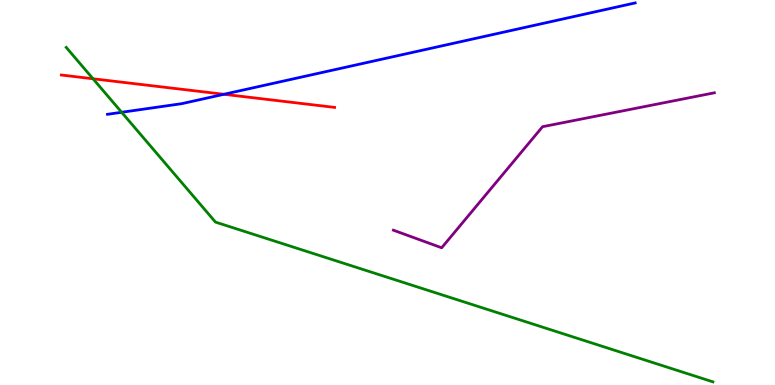[{'lines': ['blue', 'red'], 'intersections': [{'x': 2.89, 'y': 7.55}]}, {'lines': ['green', 'red'], 'intersections': [{'x': 1.2, 'y': 7.95}]}, {'lines': ['purple', 'red'], 'intersections': []}, {'lines': ['blue', 'green'], 'intersections': [{'x': 1.57, 'y': 7.08}]}, {'lines': ['blue', 'purple'], 'intersections': []}, {'lines': ['green', 'purple'], 'intersections': []}]